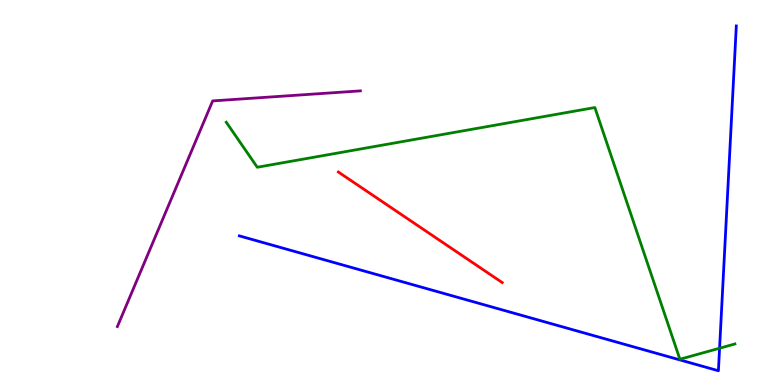[{'lines': ['blue', 'red'], 'intersections': []}, {'lines': ['green', 'red'], 'intersections': []}, {'lines': ['purple', 'red'], 'intersections': []}, {'lines': ['blue', 'green'], 'intersections': [{'x': 9.28, 'y': 0.955}]}, {'lines': ['blue', 'purple'], 'intersections': []}, {'lines': ['green', 'purple'], 'intersections': []}]